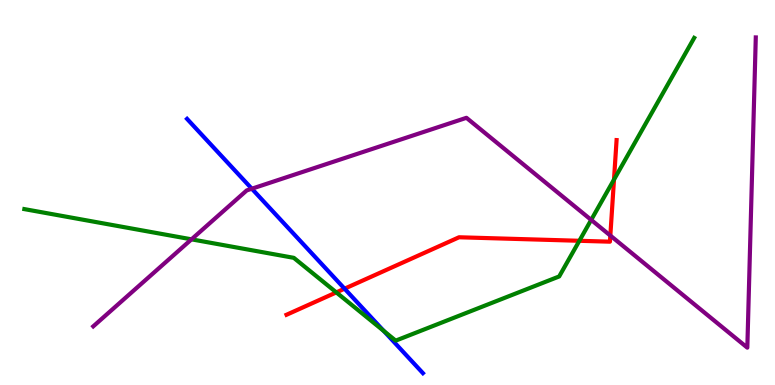[{'lines': ['blue', 'red'], 'intersections': [{'x': 4.45, 'y': 2.5}]}, {'lines': ['green', 'red'], 'intersections': [{'x': 4.34, 'y': 2.41}, {'x': 7.48, 'y': 3.75}, {'x': 7.92, 'y': 5.34}]}, {'lines': ['purple', 'red'], 'intersections': [{'x': 7.88, 'y': 3.88}]}, {'lines': ['blue', 'green'], 'intersections': [{'x': 4.95, 'y': 1.4}]}, {'lines': ['blue', 'purple'], 'intersections': [{'x': 3.25, 'y': 5.1}]}, {'lines': ['green', 'purple'], 'intersections': [{'x': 2.47, 'y': 3.78}, {'x': 7.63, 'y': 4.29}]}]